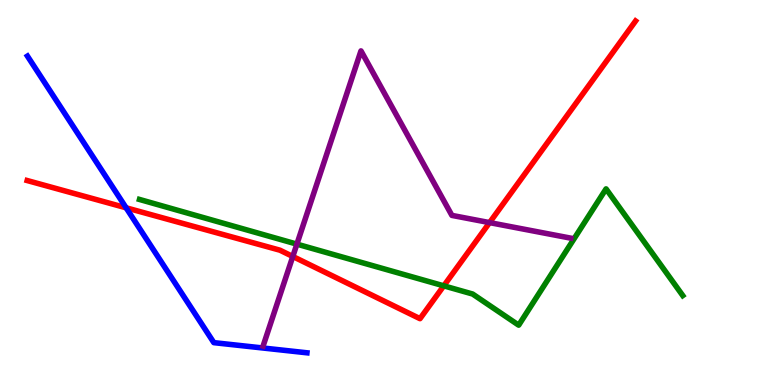[{'lines': ['blue', 'red'], 'intersections': [{'x': 1.63, 'y': 4.6}]}, {'lines': ['green', 'red'], 'intersections': [{'x': 5.73, 'y': 2.58}]}, {'lines': ['purple', 'red'], 'intersections': [{'x': 3.78, 'y': 3.34}, {'x': 6.32, 'y': 4.22}]}, {'lines': ['blue', 'green'], 'intersections': []}, {'lines': ['blue', 'purple'], 'intersections': []}, {'lines': ['green', 'purple'], 'intersections': [{'x': 3.83, 'y': 3.66}]}]